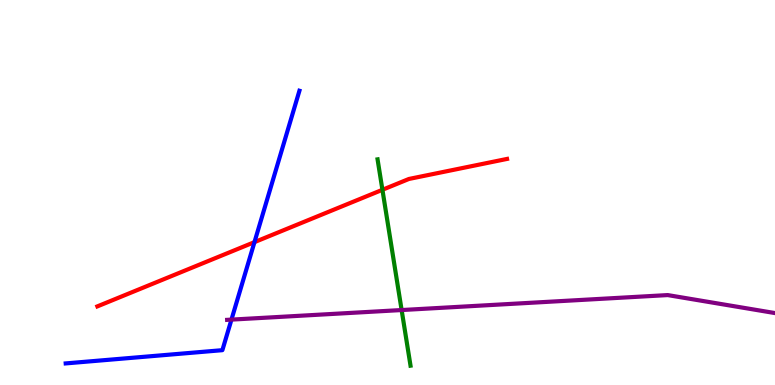[{'lines': ['blue', 'red'], 'intersections': [{'x': 3.28, 'y': 3.71}]}, {'lines': ['green', 'red'], 'intersections': [{'x': 4.93, 'y': 5.07}]}, {'lines': ['purple', 'red'], 'intersections': []}, {'lines': ['blue', 'green'], 'intersections': []}, {'lines': ['blue', 'purple'], 'intersections': [{'x': 2.99, 'y': 1.7}]}, {'lines': ['green', 'purple'], 'intersections': [{'x': 5.18, 'y': 1.95}]}]